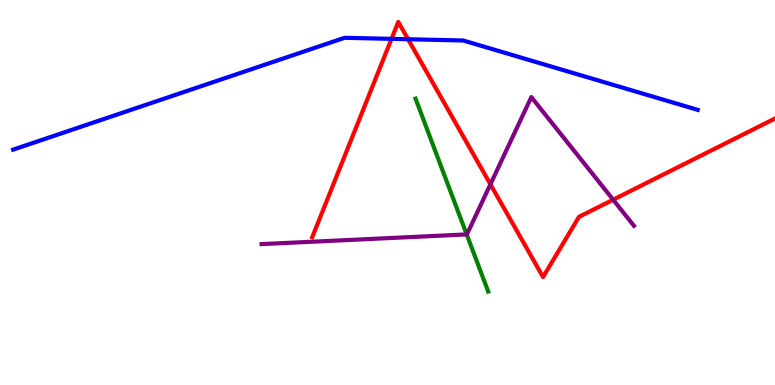[{'lines': ['blue', 'red'], 'intersections': [{'x': 5.05, 'y': 8.99}, {'x': 5.27, 'y': 8.98}]}, {'lines': ['green', 'red'], 'intersections': []}, {'lines': ['purple', 'red'], 'intersections': [{'x': 6.33, 'y': 5.21}, {'x': 7.91, 'y': 4.81}]}, {'lines': ['blue', 'green'], 'intersections': []}, {'lines': ['blue', 'purple'], 'intersections': []}, {'lines': ['green', 'purple'], 'intersections': [{'x': 6.02, 'y': 3.91}]}]